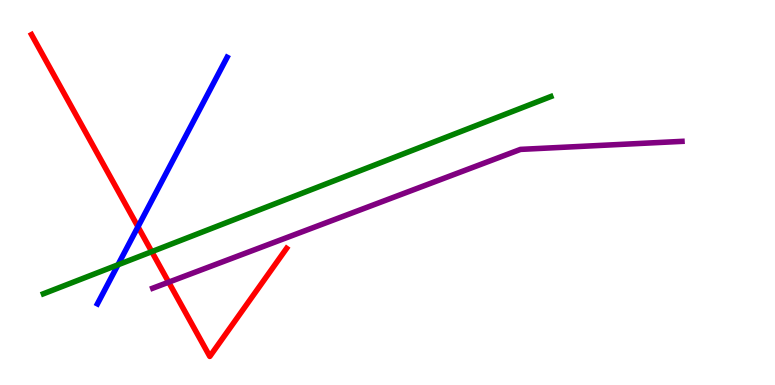[{'lines': ['blue', 'red'], 'intersections': [{'x': 1.78, 'y': 4.11}]}, {'lines': ['green', 'red'], 'intersections': [{'x': 1.96, 'y': 3.46}]}, {'lines': ['purple', 'red'], 'intersections': [{'x': 2.18, 'y': 2.67}]}, {'lines': ['blue', 'green'], 'intersections': [{'x': 1.52, 'y': 3.12}]}, {'lines': ['blue', 'purple'], 'intersections': []}, {'lines': ['green', 'purple'], 'intersections': []}]